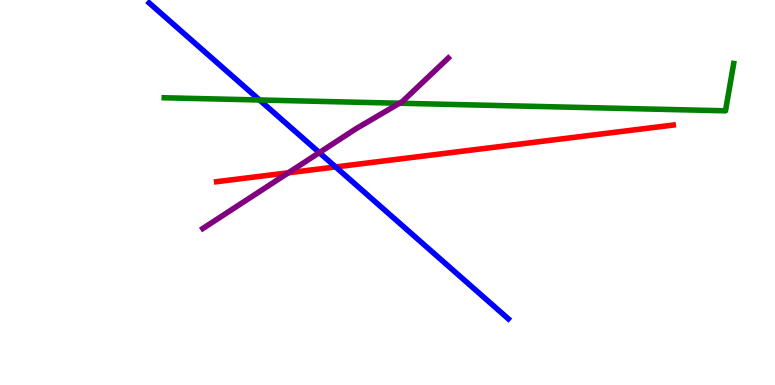[{'lines': ['blue', 'red'], 'intersections': [{'x': 4.33, 'y': 5.66}]}, {'lines': ['green', 'red'], 'intersections': []}, {'lines': ['purple', 'red'], 'intersections': [{'x': 3.72, 'y': 5.51}]}, {'lines': ['blue', 'green'], 'intersections': [{'x': 3.35, 'y': 7.4}]}, {'lines': ['blue', 'purple'], 'intersections': [{'x': 4.12, 'y': 6.04}]}, {'lines': ['green', 'purple'], 'intersections': [{'x': 5.15, 'y': 7.32}]}]